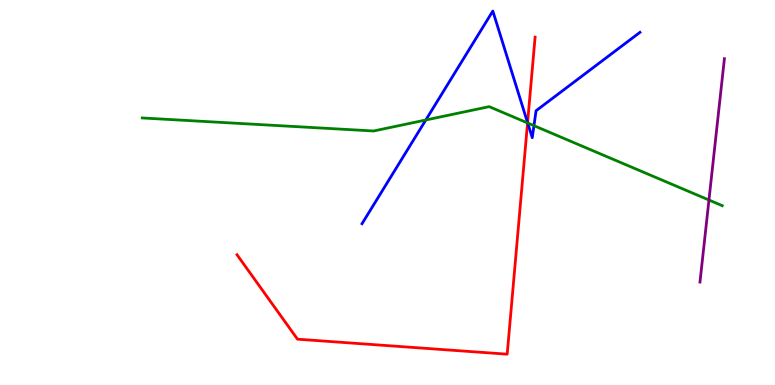[{'lines': ['blue', 'red'], 'intersections': [{'x': 6.81, 'y': 6.81}]}, {'lines': ['green', 'red'], 'intersections': [{'x': 6.81, 'y': 6.81}]}, {'lines': ['purple', 'red'], 'intersections': []}, {'lines': ['blue', 'green'], 'intersections': [{'x': 5.49, 'y': 6.88}, {'x': 6.81, 'y': 6.8}, {'x': 6.89, 'y': 6.74}]}, {'lines': ['blue', 'purple'], 'intersections': []}, {'lines': ['green', 'purple'], 'intersections': [{'x': 9.15, 'y': 4.8}]}]